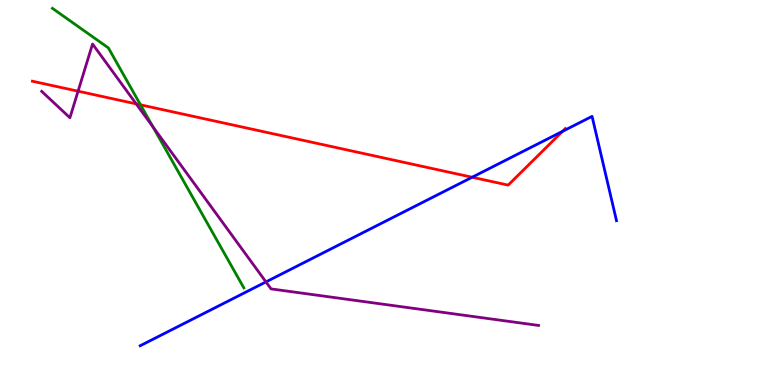[{'lines': ['blue', 'red'], 'intersections': [{'x': 6.09, 'y': 5.4}, {'x': 7.26, 'y': 6.59}]}, {'lines': ['green', 'red'], 'intersections': [{'x': 1.81, 'y': 7.28}]}, {'lines': ['purple', 'red'], 'intersections': [{'x': 1.01, 'y': 7.63}, {'x': 1.76, 'y': 7.3}]}, {'lines': ['blue', 'green'], 'intersections': []}, {'lines': ['blue', 'purple'], 'intersections': [{'x': 3.43, 'y': 2.68}]}, {'lines': ['green', 'purple'], 'intersections': [{'x': 1.97, 'y': 6.7}]}]